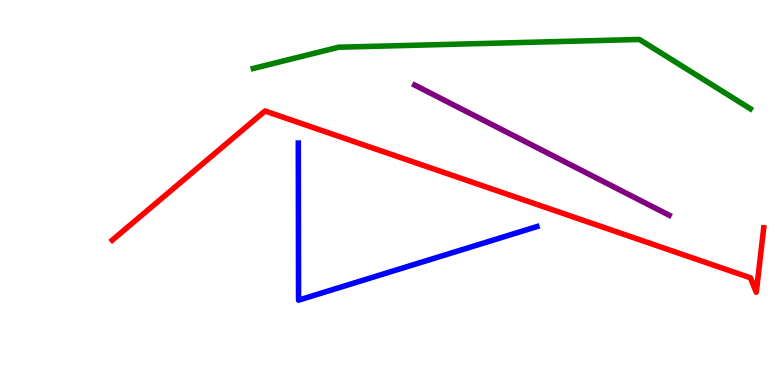[{'lines': ['blue', 'red'], 'intersections': []}, {'lines': ['green', 'red'], 'intersections': []}, {'lines': ['purple', 'red'], 'intersections': []}, {'lines': ['blue', 'green'], 'intersections': []}, {'lines': ['blue', 'purple'], 'intersections': []}, {'lines': ['green', 'purple'], 'intersections': []}]